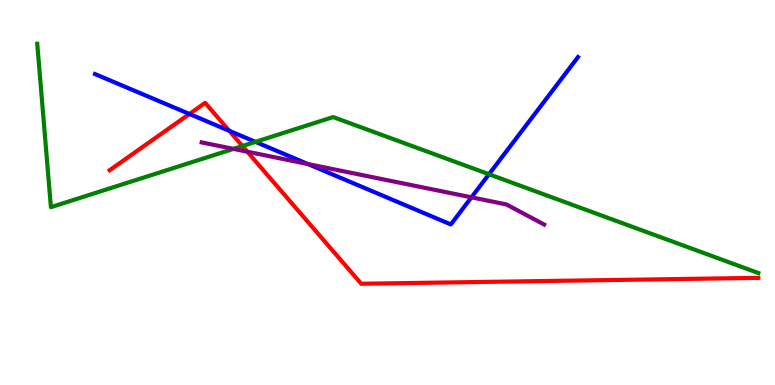[{'lines': ['blue', 'red'], 'intersections': [{'x': 2.44, 'y': 7.04}, {'x': 2.96, 'y': 6.6}]}, {'lines': ['green', 'red'], 'intersections': [{'x': 3.13, 'y': 6.21}]}, {'lines': ['purple', 'red'], 'intersections': [{'x': 3.19, 'y': 6.06}]}, {'lines': ['blue', 'green'], 'intersections': [{'x': 3.3, 'y': 6.31}, {'x': 6.31, 'y': 5.47}]}, {'lines': ['blue', 'purple'], 'intersections': [{'x': 3.97, 'y': 5.74}, {'x': 6.08, 'y': 4.87}]}, {'lines': ['green', 'purple'], 'intersections': [{'x': 3.01, 'y': 6.13}]}]